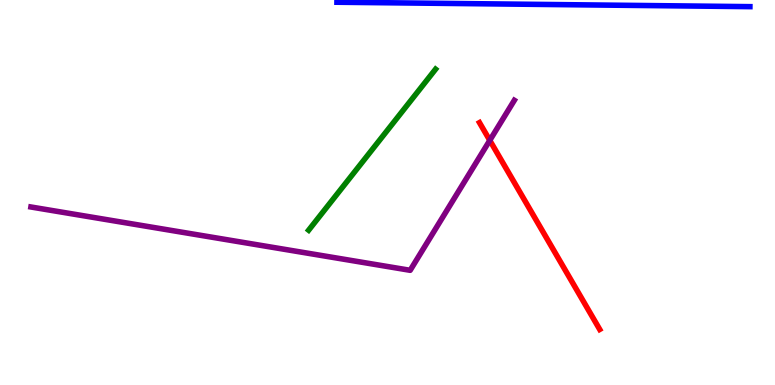[{'lines': ['blue', 'red'], 'intersections': []}, {'lines': ['green', 'red'], 'intersections': []}, {'lines': ['purple', 'red'], 'intersections': [{'x': 6.32, 'y': 6.35}]}, {'lines': ['blue', 'green'], 'intersections': []}, {'lines': ['blue', 'purple'], 'intersections': []}, {'lines': ['green', 'purple'], 'intersections': []}]